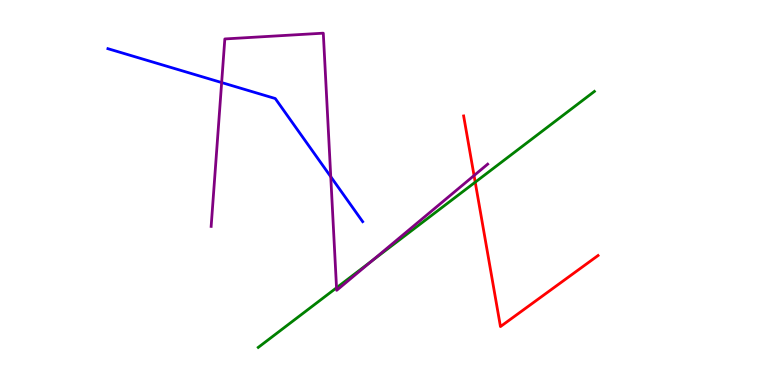[{'lines': ['blue', 'red'], 'intersections': []}, {'lines': ['green', 'red'], 'intersections': [{'x': 6.13, 'y': 5.27}]}, {'lines': ['purple', 'red'], 'intersections': [{'x': 6.12, 'y': 5.44}]}, {'lines': ['blue', 'green'], 'intersections': []}, {'lines': ['blue', 'purple'], 'intersections': [{'x': 2.86, 'y': 7.86}, {'x': 4.27, 'y': 5.41}]}, {'lines': ['green', 'purple'], 'intersections': [{'x': 4.34, 'y': 2.52}, {'x': 4.8, 'y': 3.23}]}]